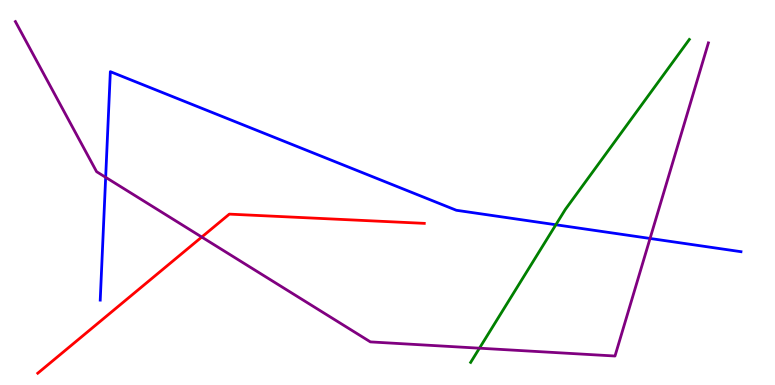[{'lines': ['blue', 'red'], 'intersections': []}, {'lines': ['green', 'red'], 'intersections': []}, {'lines': ['purple', 'red'], 'intersections': [{'x': 2.6, 'y': 3.84}]}, {'lines': ['blue', 'green'], 'intersections': [{'x': 7.17, 'y': 4.16}]}, {'lines': ['blue', 'purple'], 'intersections': [{'x': 1.36, 'y': 5.39}, {'x': 8.39, 'y': 3.81}]}, {'lines': ['green', 'purple'], 'intersections': [{'x': 6.19, 'y': 0.956}]}]